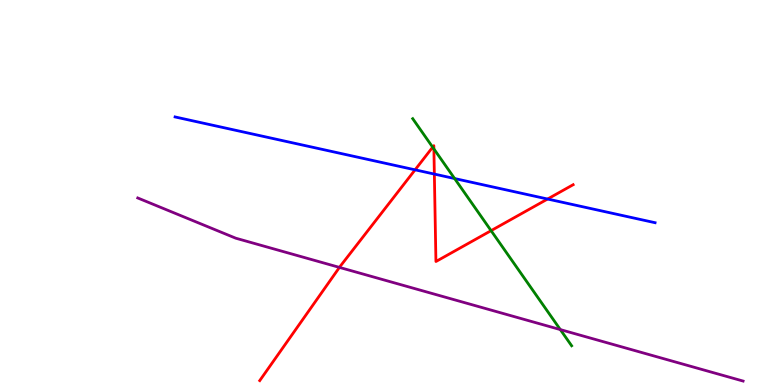[{'lines': ['blue', 'red'], 'intersections': [{'x': 5.36, 'y': 5.59}, {'x': 5.6, 'y': 5.48}, {'x': 7.07, 'y': 4.83}]}, {'lines': ['green', 'red'], 'intersections': [{'x': 5.58, 'y': 6.18}, {'x': 5.6, 'y': 6.13}, {'x': 6.34, 'y': 4.01}]}, {'lines': ['purple', 'red'], 'intersections': [{'x': 4.38, 'y': 3.05}]}, {'lines': ['blue', 'green'], 'intersections': [{'x': 5.87, 'y': 5.36}]}, {'lines': ['blue', 'purple'], 'intersections': []}, {'lines': ['green', 'purple'], 'intersections': [{'x': 7.23, 'y': 1.44}]}]